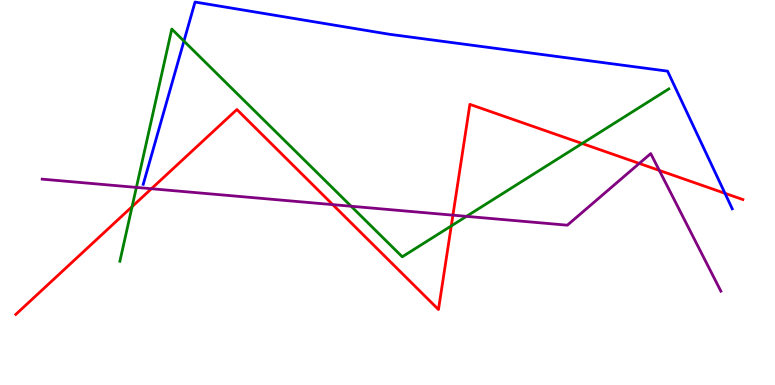[{'lines': ['blue', 'red'], 'intersections': [{'x': 9.35, 'y': 4.98}]}, {'lines': ['green', 'red'], 'intersections': [{'x': 1.7, 'y': 4.63}, {'x': 5.82, 'y': 4.13}, {'x': 7.51, 'y': 6.27}]}, {'lines': ['purple', 'red'], 'intersections': [{'x': 1.95, 'y': 5.1}, {'x': 4.29, 'y': 4.68}, {'x': 5.84, 'y': 4.41}, {'x': 8.25, 'y': 5.76}, {'x': 8.51, 'y': 5.57}]}, {'lines': ['blue', 'green'], 'intersections': [{'x': 2.37, 'y': 8.93}]}, {'lines': ['blue', 'purple'], 'intersections': []}, {'lines': ['green', 'purple'], 'intersections': [{'x': 1.76, 'y': 5.13}, {'x': 4.53, 'y': 4.64}, {'x': 6.02, 'y': 4.38}]}]